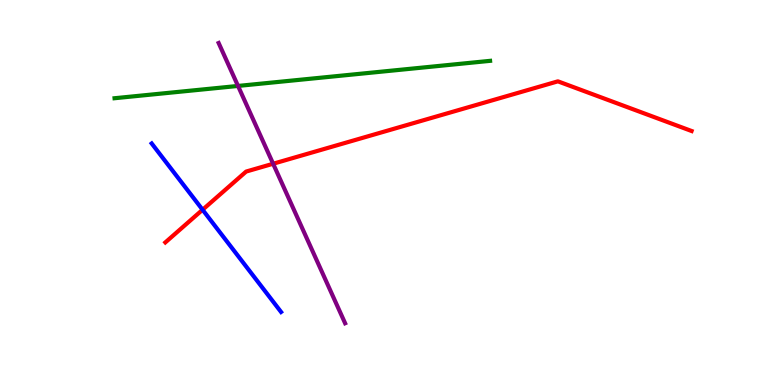[{'lines': ['blue', 'red'], 'intersections': [{'x': 2.61, 'y': 4.55}]}, {'lines': ['green', 'red'], 'intersections': []}, {'lines': ['purple', 'red'], 'intersections': [{'x': 3.52, 'y': 5.75}]}, {'lines': ['blue', 'green'], 'intersections': []}, {'lines': ['blue', 'purple'], 'intersections': []}, {'lines': ['green', 'purple'], 'intersections': [{'x': 3.07, 'y': 7.77}]}]